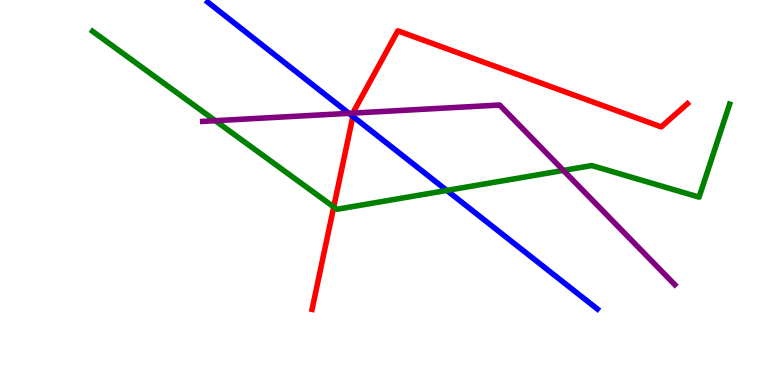[{'lines': ['blue', 'red'], 'intersections': [{'x': 4.55, 'y': 6.98}]}, {'lines': ['green', 'red'], 'intersections': [{'x': 4.31, 'y': 4.63}]}, {'lines': ['purple', 'red'], 'intersections': [{'x': 4.56, 'y': 7.06}]}, {'lines': ['blue', 'green'], 'intersections': [{'x': 5.77, 'y': 5.05}]}, {'lines': ['blue', 'purple'], 'intersections': [{'x': 4.5, 'y': 7.06}]}, {'lines': ['green', 'purple'], 'intersections': [{'x': 2.78, 'y': 6.86}, {'x': 7.27, 'y': 5.57}]}]